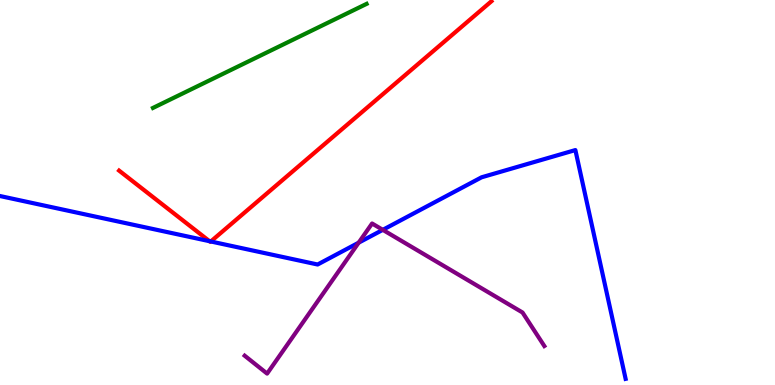[{'lines': ['blue', 'red'], 'intersections': [{'x': 2.7, 'y': 3.74}, {'x': 2.72, 'y': 3.73}]}, {'lines': ['green', 'red'], 'intersections': []}, {'lines': ['purple', 'red'], 'intersections': []}, {'lines': ['blue', 'green'], 'intersections': []}, {'lines': ['blue', 'purple'], 'intersections': [{'x': 4.63, 'y': 3.7}, {'x': 4.94, 'y': 4.03}]}, {'lines': ['green', 'purple'], 'intersections': []}]